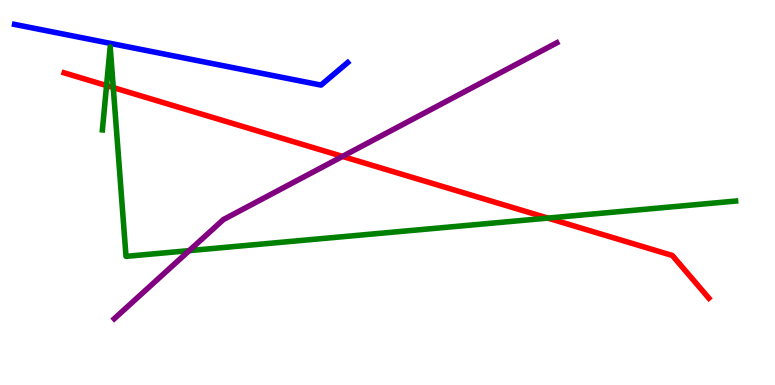[{'lines': ['blue', 'red'], 'intersections': []}, {'lines': ['green', 'red'], 'intersections': [{'x': 1.37, 'y': 7.78}, {'x': 1.46, 'y': 7.73}, {'x': 7.07, 'y': 4.34}]}, {'lines': ['purple', 'red'], 'intersections': [{'x': 4.42, 'y': 5.94}]}, {'lines': ['blue', 'green'], 'intersections': []}, {'lines': ['blue', 'purple'], 'intersections': []}, {'lines': ['green', 'purple'], 'intersections': [{'x': 2.44, 'y': 3.49}]}]